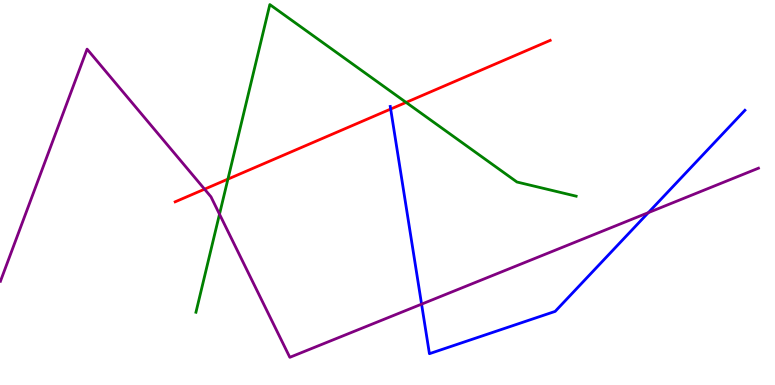[{'lines': ['blue', 'red'], 'intersections': [{'x': 5.04, 'y': 7.17}]}, {'lines': ['green', 'red'], 'intersections': [{'x': 2.94, 'y': 5.35}, {'x': 5.24, 'y': 7.34}]}, {'lines': ['purple', 'red'], 'intersections': [{'x': 2.64, 'y': 5.09}]}, {'lines': ['blue', 'green'], 'intersections': []}, {'lines': ['blue', 'purple'], 'intersections': [{'x': 5.44, 'y': 2.1}, {'x': 8.37, 'y': 4.48}]}, {'lines': ['green', 'purple'], 'intersections': [{'x': 2.83, 'y': 4.44}]}]